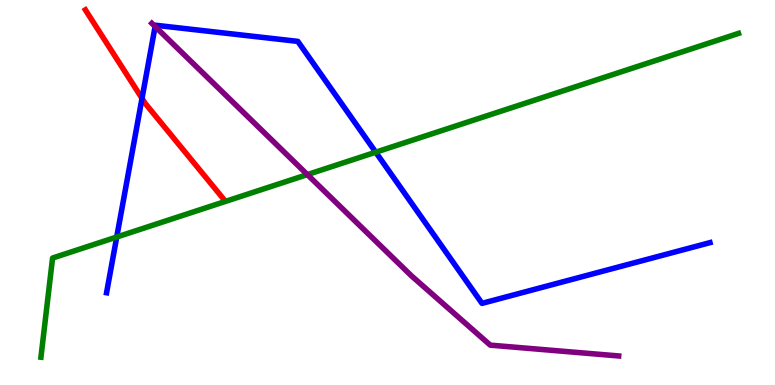[{'lines': ['blue', 'red'], 'intersections': [{'x': 1.83, 'y': 7.45}]}, {'lines': ['green', 'red'], 'intersections': []}, {'lines': ['purple', 'red'], 'intersections': []}, {'lines': ['blue', 'green'], 'intersections': [{'x': 1.51, 'y': 3.84}, {'x': 4.85, 'y': 6.05}]}, {'lines': ['blue', 'purple'], 'intersections': [{'x': 2.0, 'y': 9.31}]}, {'lines': ['green', 'purple'], 'intersections': [{'x': 3.97, 'y': 5.47}]}]